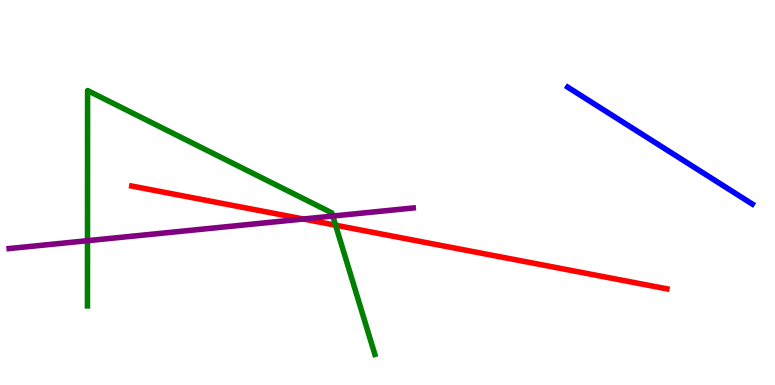[{'lines': ['blue', 'red'], 'intersections': []}, {'lines': ['green', 'red'], 'intersections': [{'x': 4.33, 'y': 4.15}]}, {'lines': ['purple', 'red'], 'intersections': [{'x': 3.91, 'y': 4.31}]}, {'lines': ['blue', 'green'], 'intersections': []}, {'lines': ['blue', 'purple'], 'intersections': []}, {'lines': ['green', 'purple'], 'intersections': [{'x': 1.13, 'y': 3.75}, {'x': 4.29, 'y': 4.39}]}]